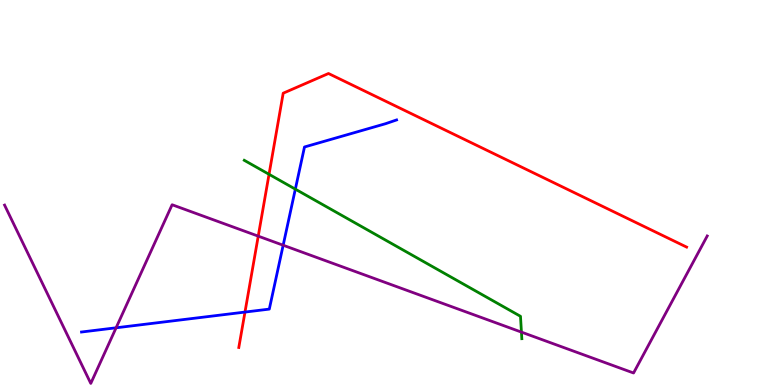[{'lines': ['blue', 'red'], 'intersections': [{'x': 3.16, 'y': 1.89}]}, {'lines': ['green', 'red'], 'intersections': [{'x': 3.47, 'y': 5.47}]}, {'lines': ['purple', 'red'], 'intersections': [{'x': 3.33, 'y': 3.87}]}, {'lines': ['blue', 'green'], 'intersections': [{'x': 3.81, 'y': 5.09}]}, {'lines': ['blue', 'purple'], 'intersections': [{'x': 1.5, 'y': 1.49}, {'x': 3.65, 'y': 3.63}]}, {'lines': ['green', 'purple'], 'intersections': [{'x': 6.73, 'y': 1.37}]}]